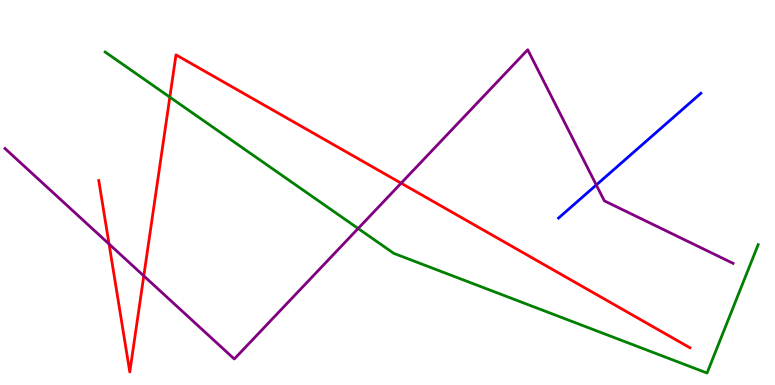[{'lines': ['blue', 'red'], 'intersections': []}, {'lines': ['green', 'red'], 'intersections': [{'x': 2.19, 'y': 7.48}]}, {'lines': ['purple', 'red'], 'intersections': [{'x': 1.41, 'y': 3.66}, {'x': 1.86, 'y': 2.83}, {'x': 5.18, 'y': 5.24}]}, {'lines': ['blue', 'green'], 'intersections': []}, {'lines': ['blue', 'purple'], 'intersections': [{'x': 7.69, 'y': 5.2}]}, {'lines': ['green', 'purple'], 'intersections': [{'x': 4.62, 'y': 4.07}]}]